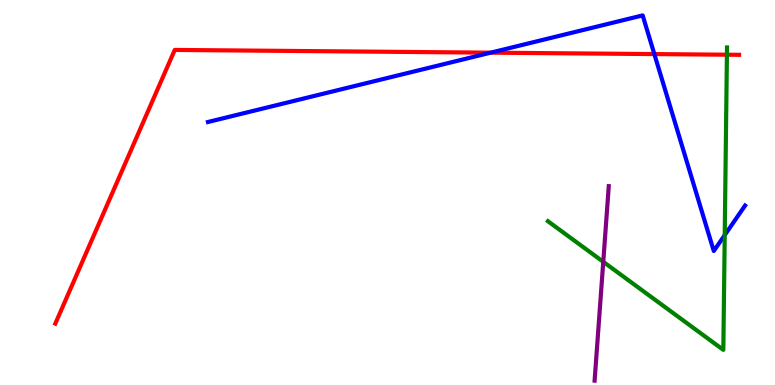[{'lines': ['blue', 'red'], 'intersections': [{'x': 6.33, 'y': 8.63}, {'x': 8.44, 'y': 8.6}]}, {'lines': ['green', 'red'], 'intersections': [{'x': 9.38, 'y': 8.58}]}, {'lines': ['purple', 'red'], 'intersections': []}, {'lines': ['blue', 'green'], 'intersections': [{'x': 9.35, 'y': 3.89}]}, {'lines': ['blue', 'purple'], 'intersections': []}, {'lines': ['green', 'purple'], 'intersections': [{'x': 7.78, 'y': 3.2}]}]